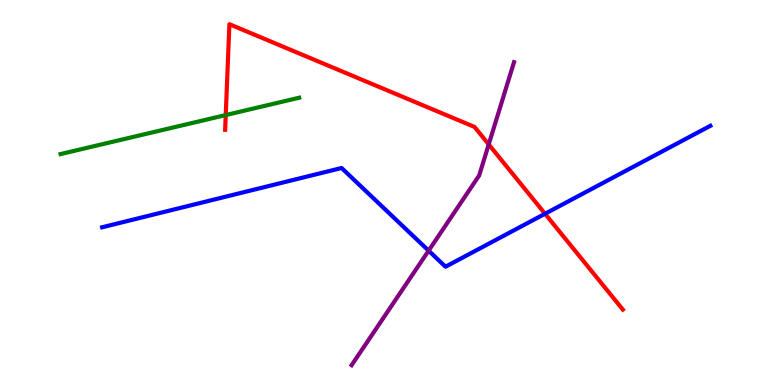[{'lines': ['blue', 'red'], 'intersections': [{'x': 7.03, 'y': 4.45}]}, {'lines': ['green', 'red'], 'intersections': [{'x': 2.91, 'y': 7.01}]}, {'lines': ['purple', 'red'], 'intersections': [{'x': 6.31, 'y': 6.25}]}, {'lines': ['blue', 'green'], 'intersections': []}, {'lines': ['blue', 'purple'], 'intersections': [{'x': 5.53, 'y': 3.49}]}, {'lines': ['green', 'purple'], 'intersections': []}]